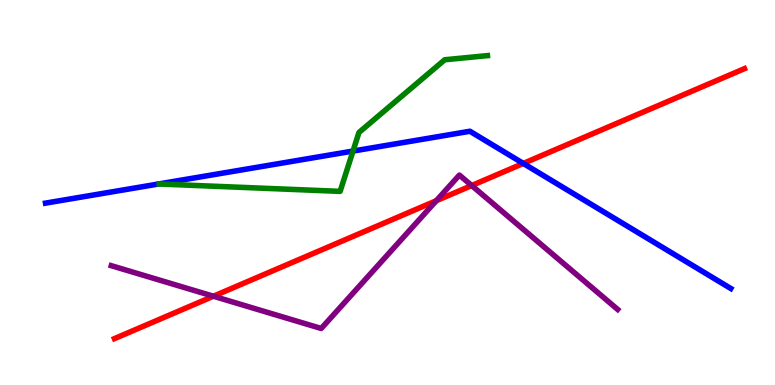[{'lines': ['blue', 'red'], 'intersections': [{'x': 6.75, 'y': 5.75}]}, {'lines': ['green', 'red'], 'intersections': []}, {'lines': ['purple', 'red'], 'intersections': [{'x': 2.75, 'y': 2.31}, {'x': 5.63, 'y': 4.79}, {'x': 6.09, 'y': 5.18}]}, {'lines': ['blue', 'green'], 'intersections': [{'x': 4.56, 'y': 6.08}]}, {'lines': ['blue', 'purple'], 'intersections': []}, {'lines': ['green', 'purple'], 'intersections': []}]